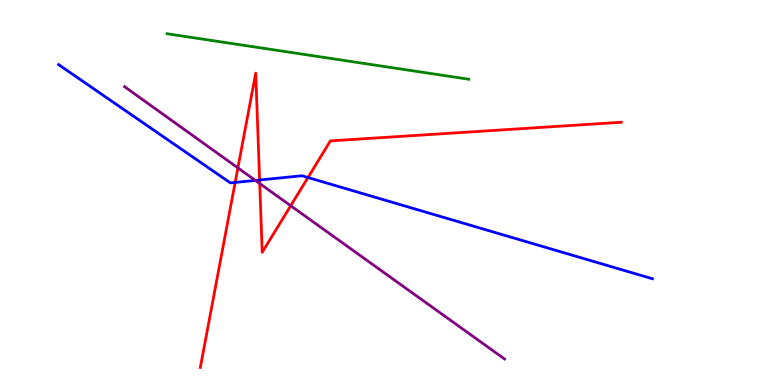[{'lines': ['blue', 'red'], 'intersections': [{'x': 3.03, 'y': 5.26}, {'x': 3.35, 'y': 5.33}, {'x': 3.97, 'y': 5.39}]}, {'lines': ['green', 'red'], 'intersections': []}, {'lines': ['purple', 'red'], 'intersections': [{'x': 3.07, 'y': 5.64}, {'x': 3.35, 'y': 5.23}, {'x': 3.75, 'y': 4.66}]}, {'lines': ['blue', 'green'], 'intersections': []}, {'lines': ['blue', 'purple'], 'intersections': [{'x': 3.29, 'y': 5.31}]}, {'lines': ['green', 'purple'], 'intersections': []}]